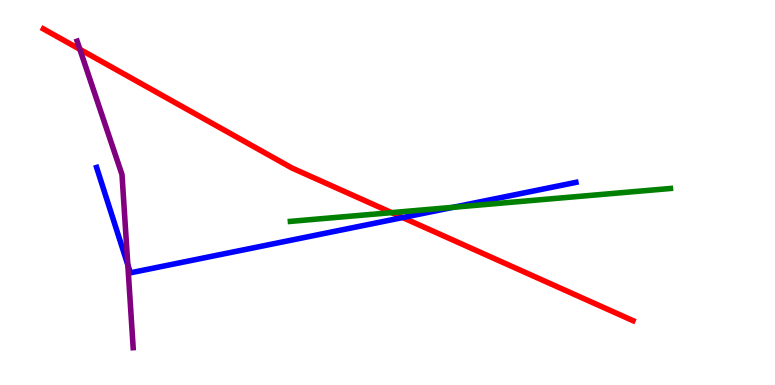[{'lines': ['blue', 'red'], 'intersections': [{'x': 5.2, 'y': 4.35}]}, {'lines': ['green', 'red'], 'intersections': [{'x': 5.05, 'y': 4.48}]}, {'lines': ['purple', 'red'], 'intersections': [{'x': 1.03, 'y': 8.72}]}, {'lines': ['blue', 'green'], 'intersections': [{'x': 5.85, 'y': 4.62}]}, {'lines': ['blue', 'purple'], 'intersections': [{'x': 1.65, 'y': 3.12}]}, {'lines': ['green', 'purple'], 'intersections': []}]